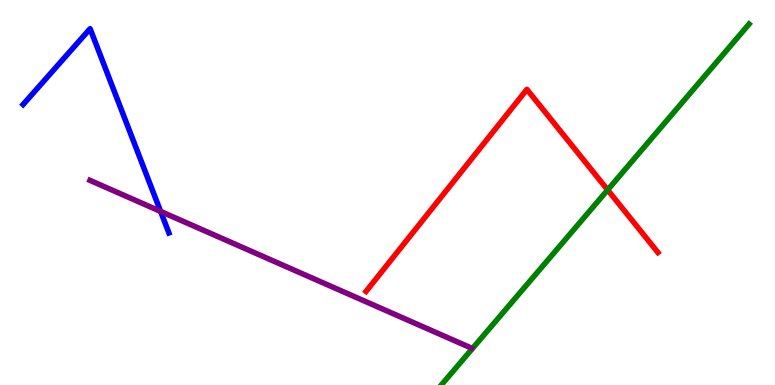[{'lines': ['blue', 'red'], 'intersections': []}, {'lines': ['green', 'red'], 'intersections': [{'x': 7.84, 'y': 5.07}]}, {'lines': ['purple', 'red'], 'intersections': []}, {'lines': ['blue', 'green'], 'intersections': []}, {'lines': ['blue', 'purple'], 'intersections': [{'x': 2.07, 'y': 4.51}]}, {'lines': ['green', 'purple'], 'intersections': []}]